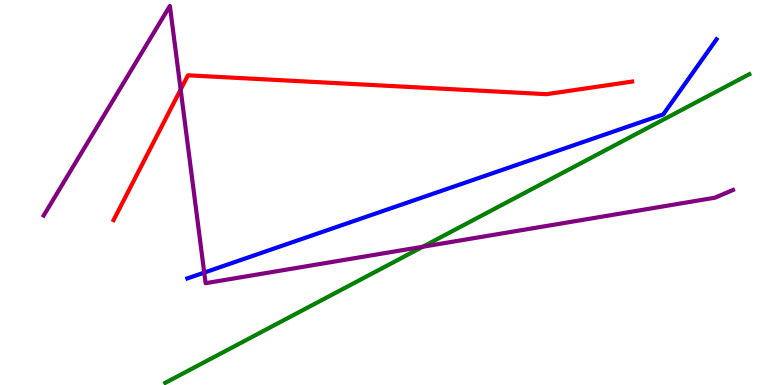[{'lines': ['blue', 'red'], 'intersections': []}, {'lines': ['green', 'red'], 'intersections': []}, {'lines': ['purple', 'red'], 'intersections': [{'x': 2.33, 'y': 7.67}]}, {'lines': ['blue', 'green'], 'intersections': []}, {'lines': ['blue', 'purple'], 'intersections': [{'x': 2.64, 'y': 2.92}]}, {'lines': ['green', 'purple'], 'intersections': [{'x': 5.46, 'y': 3.59}]}]